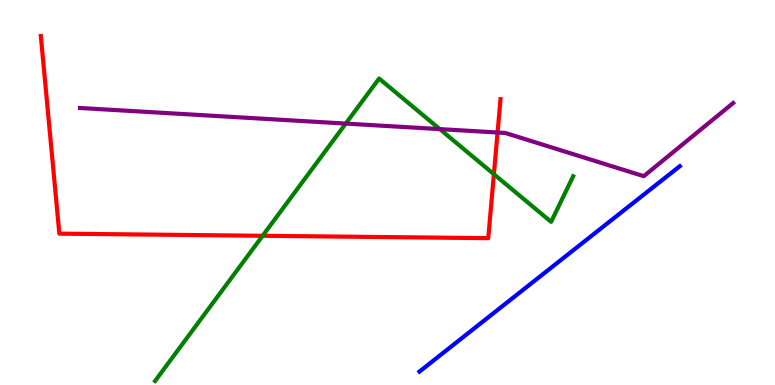[{'lines': ['blue', 'red'], 'intersections': []}, {'lines': ['green', 'red'], 'intersections': [{'x': 3.39, 'y': 3.88}, {'x': 6.37, 'y': 5.48}]}, {'lines': ['purple', 'red'], 'intersections': [{'x': 6.42, 'y': 6.56}]}, {'lines': ['blue', 'green'], 'intersections': []}, {'lines': ['blue', 'purple'], 'intersections': []}, {'lines': ['green', 'purple'], 'intersections': [{'x': 4.46, 'y': 6.79}, {'x': 5.67, 'y': 6.65}]}]